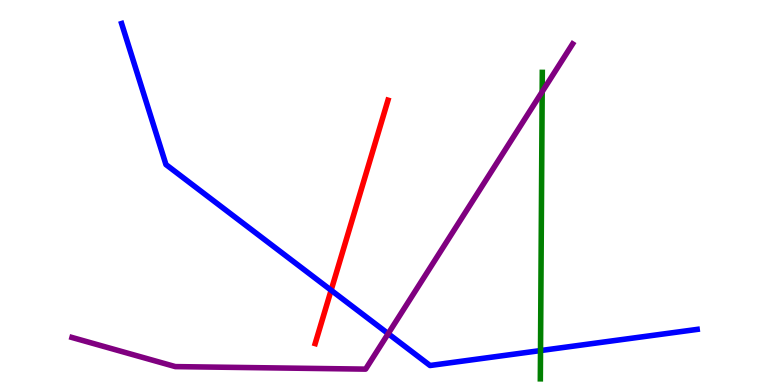[{'lines': ['blue', 'red'], 'intersections': [{'x': 4.27, 'y': 2.46}]}, {'lines': ['green', 'red'], 'intersections': []}, {'lines': ['purple', 'red'], 'intersections': []}, {'lines': ['blue', 'green'], 'intersections': [{'x': 6.97, 'y': 0.894}]}, {'lines': ['blue', 'purple'], 'intersections': [{'x': 5.01, 'y': 1.33}]}, {'lines': ['green', 'purple'], 'intersections': [{'x': 7.0, 'y': 7.62}]}]